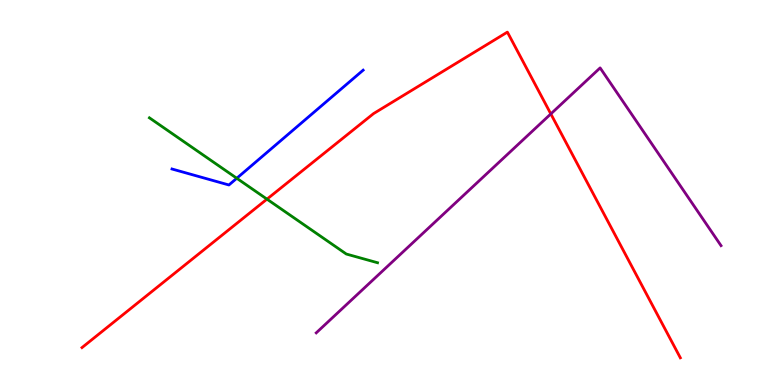[{'lines': ['blue', 'red'], 'intersections': []}, {'lines': ['green', 'red'], 'intersections': [{'x': 3.44, 'y': 4.83}]}, {'lines': ['purple', 'red'], 'intersections': [{'x': 7.11, 'y': 7.04}]}, {'lines': ['blue', 'green'], 'intersections': [{'x': 3.06, 'y': 5.37}]}, {'lines': ['blue', 'purple'], 'intersections': []}, {'lines': ['green', 'purple'], 'intersections': []}]